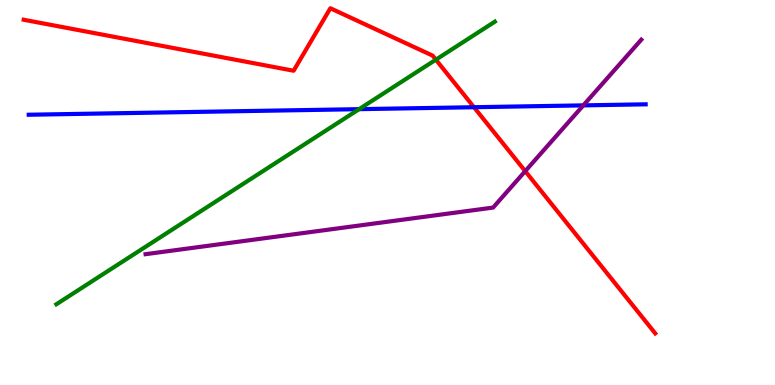[{'lines': ['blue', 'red'], 'intersections': [{'x': 6.12, 'y': 7.22}]}, {'lines': ['green', 'red'], 'intersections': [{'x': 5.62, 'y': 8.45}]}, {'lines': ['purple', 'red'], 'intersections': [{'x': 6.78, 'y': 5.55}]}, {'lines': ['blue', 'green'], 'intersections': [{'x': 4.63, 'y': 7.16}]}, {'lines': ['blue', 'purple'], 'intersections': [{'x': 7.53, 'y': 7.26}]}, {'lines': ['green', 'purple'], 'intersections': []}]